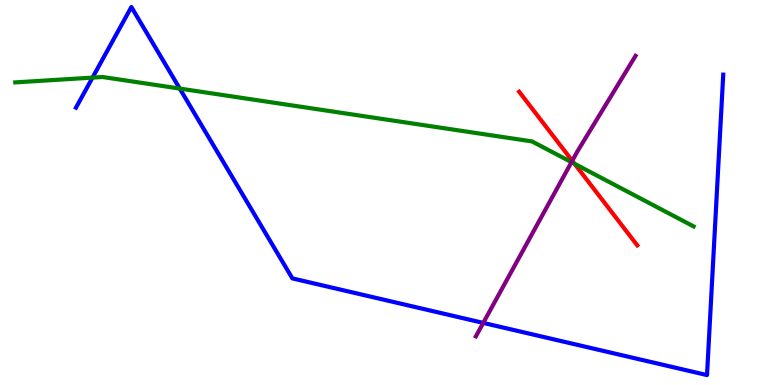[{'lines': ['blue', 'red'], 'intersections': []}, {'lines': ['green', 'red'], 'intersections': [{'x': 7.41, 'y': 5.75}]}, {'lines': ['purple', 'red'], 'intersections': [{'x': 7.38, 'y': 5.82}]}, {'lines': ['blue', 'green'], 'intersections': [{'x': 1.19, 'y': 7.98}, {'x': 2.32, 'y': 7.7}]}, {'lines': ['blue', 'purple'], 'intersections': [{'x': 6.24, 'y': 1.61}]}, {'lines': ['green', 'purple'], 'intersections': [{'x': 7.37, 'y': 5.79}]}]